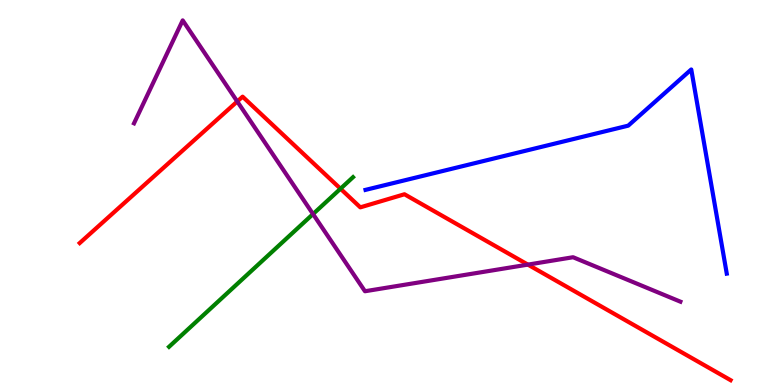[{'lines': ['blue', 'red'], 'intersections': []}, {'lines': ['green', 'red'], 'intersections': [{'x': 4.39, 'y': 5.1}]}, {'lines': ['purple', 'red'], 'intersections': [{'x': 3.06, 'y': 7.36}, {'x': 6.81, 'y': 3.13}]}, {'lines': ['blue', 'green'], 'intersections': []}, {'lines': ['blue', 'purple'], 'intersections': []}, {'lines': ['green', 'purple'], 'intersections': [{'x': 4.04, 'y': 4.44}]}]